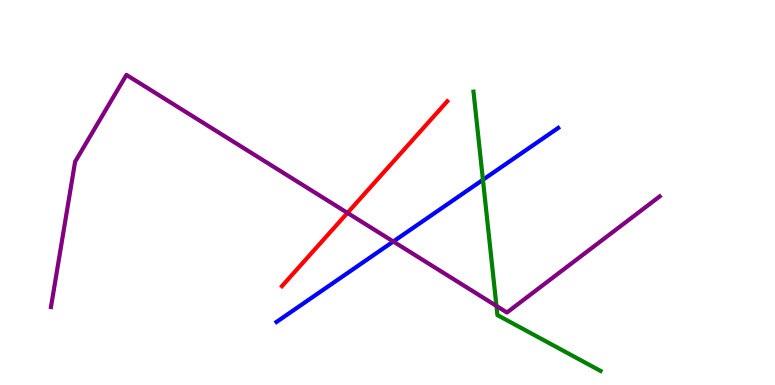[{'lines': ['blue', 'red'], 'intersections': []}, {'lines': ['green', 'red'], 'intersections': []}, {'lines': ['purple', 'red'], 'intersections': [{'x': 4.48, 'y': 4.47}]}, {'lines': ['blue', 'green'], 'intersections': [{'x': 6.23, 'y': 5.33}]}, {'lines': ['blue', 'purple'], 'intersections': [{'x': 5.07, 'y': 3.73}]}, {'lines': ['green', 'purple'], 'intersections': [{'x': 6.41, 'y': 2.05}]}]